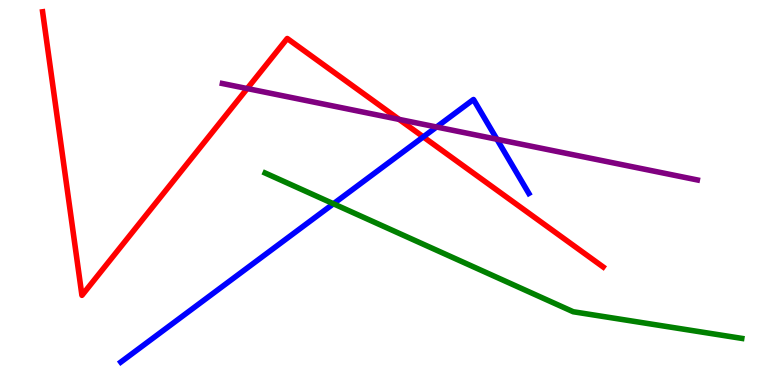[{'lines': ['blue', 'red'], 'intersections': [{'x': 5.46, 'y': 6.44}]}, {'lines': ['green', 'red'], 'intersections': []}, {'lines': ['purple', 'red'], 'intersections': [{'x': 3.19, 'y': 7.7}, {'x': 5.15, 'y': 6.9}]}, {'lines': ['blue', 'green'], 'intersections': [{'x': 4.3, 'y': 4.71}]}, {'lines': ['blue', 'purple'], 'intersections': [{'x': 5.63, 'y': 6.7}, {'x': 6.41, 'y': 6.38}]}, {'lines': ['green', 'purple'], 'intersections': []}]